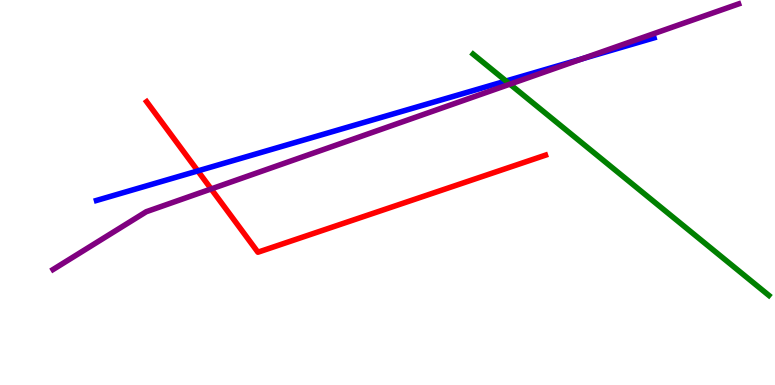[{'lines': ['blue', 'red'], 'intersections': [{'x': 2.55, 'y': 5.56}]}, {'lines': ['green', 'red'], 'intersections': []}, {'lines': ['purple', 'red'], 'intersections': [{'x': 2.72, 'y': 5.09}]}, {'lines': ['blue', 'green'], 'intersections': [{'x': 6.53, 'y': 7.9}]}, {'lines': ['blue', 'purple'], 'intersections': [{'x': 7.51, 'y': 8.47}]}, {'lines': ['green', 'purple'], 'intersections': [{'x': 6.58, 'y': 7.81}]}]